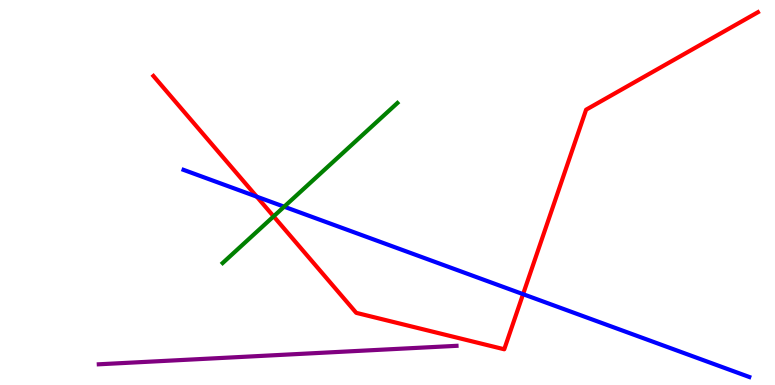[{'lines': ['blue', 'red'], 'intersections': [{'x': 3.31, 'y': 4.89}, {'x': 6.75, 'y': 2.36}]}, {'lines': ['green', 'red'], 'intersections': [{'x': 3.53, 'y': 4.38}]}, {'lines': ['purple', 'red'], 'intersections': []}, {'lines': ['blue', 'green'], 'intersections': [{'x': 3.67, 'y': 4.63}]}, {'lines': ['blue', 'purple'], 'intersections': []}, {'lines': ['green', 'purple'], 'intersections': []}]